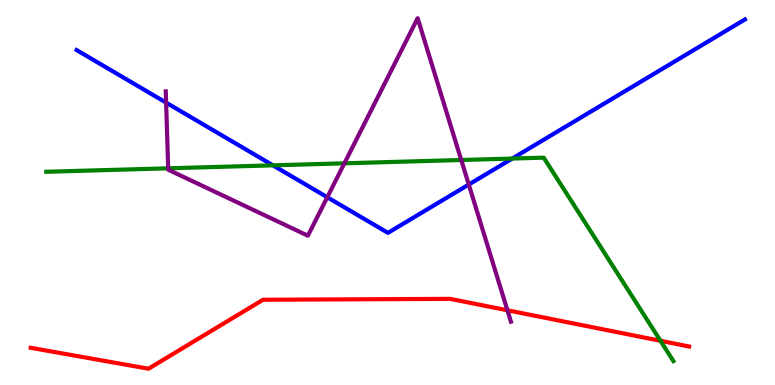[{'lines': ['blue', 'red'], 'intersections': []}, {'lines': ['green', 'red'], 'intersections': [{'x': 8.52, 'y': 1.15}]}, {'lines': ['purple', 'red'], 'intersections': [{'x': 6.55, 'y': 1.94}]}, {'lines': ['blue', 'green'], 'intersections': [{'x': 3.52, 'y': 5.71}, {'x': 6.61, 'y': 5.88}]}, {'lines': ['blue', 'purple'], 'intersections': [{'x': 2.14, 'y': 7.33}, {'x': 4.22, 'y': 4.88}, {'x': 6.05, 'y': 5.21}]}, {'lines': ['green', 'purple'], 'intersections': [{'x': 2.17, 'y': 5.63}, {'x': 4.44, 'y': 5.76}, {'x': 5.95, 'y': 5.84}]}]